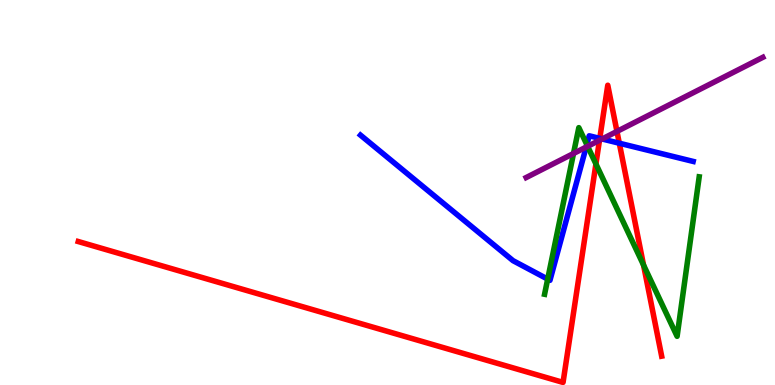[{'lines': ['blue', 'red'], 'intersections': [{'x': 7.74, 'y': 6.41}, {'x': 7.99, 'y': 6.28}]}, {'lines': ['green', 'red'], 'intersections': [{'x': 7.69, 'y': 5.74}, {'x': 8.3, 'y': 3.12}]}, {'lines': ['purple', 'red'], 'intersections': [{'x': 7.74, 'y': 6.36}, {'x': 7.96, 'y': 6.59}]}, {'lines': ['blue', 'green'], 'intersections': [{'x': 7.07, 'y': 2.75}, {'x': 7.57, 'y': 6.24}]}, {'lines': ['blue', 'purple'], 'intersections': [{'x': 7.56, 'y': 6.18}, {'x': 7.77, 'y': 6.39}]}, {'lines': ['green', 'purple'], 'intersections': [{'x': 7.4, 'y': 6.01}, {'x': 7.58, 'y': 6.2}]}]